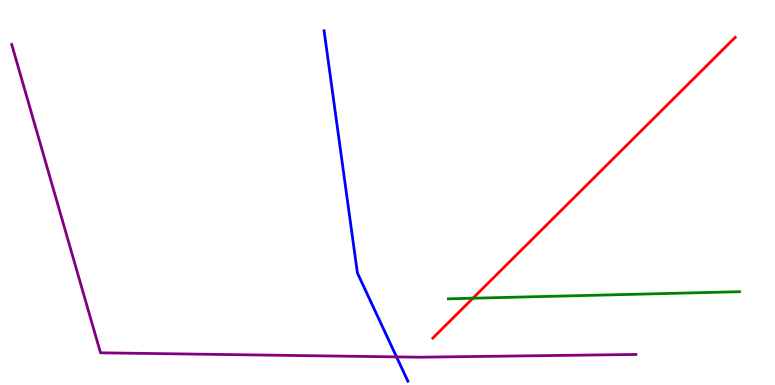[{'lines': ['blue', 'red'], 'intersections': []}, {'lines': ['green', 'red'], 'intersections': [{'x': 6.1, 'y': 2.25}]}, {'lines': ['purple', 'red'], 'intersections': []}, {'lines': ['blue', 'green'], 'intersections': []}, {'lines': ['blue', 'purple'], 'intersections': [{'x': 5.12, 'y': 0.73}]}, {'lines': ['green', 'purple'], 'intersections': []}]